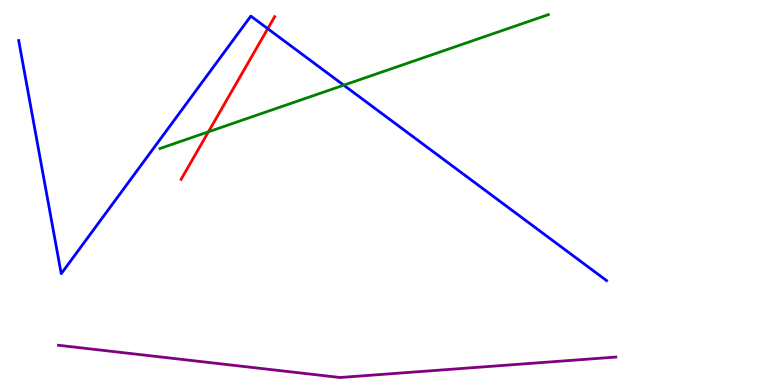[{'lines': ['blue', 'red'], 'intersections': [{'x': 3.45, 'y': 9.26}]}, {'lines': ['green', 'red'], 'intersections': [{'x': 2.69, 'y': 6.58}]}, {'lines': ['purple', 'red'], 'intersections': []}, {'lines': ['blue', 'green'], 'intersections': [{'x': 4.44, 'y': 7.79}]}, {'lines': ['blue', 'purple'], 'intersections': []}, {'lines': ['green', 'purple'], 'intersections': []}]